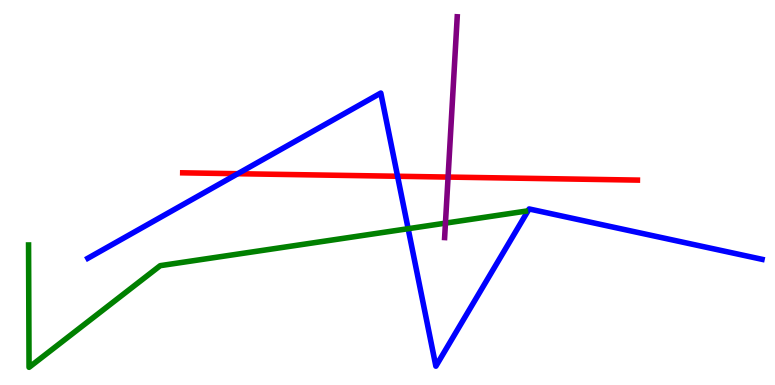[{'lines': ['blue', 'red'], 'intersections': [{'x': 3.07, 'y': 5.49}, {'x': 5.13, 'y': 5.42}]}, {'lines': ['green', 'red'], 'intersections': []}, {'lines': ['purple', 'red'], 'intersections': [{'x': 5.78, 'y': 5.4}]}, {'lines': ['blue', 'green'], 'intersections': [{'x': 5.27, 'y': 4.06}]}, {'lines': ['blue', 'purple'], 'intersections': []}, {'lines': ['green', 'purple'], 'intersections': [{'x': 5.75, 'y': 4.2}]}]